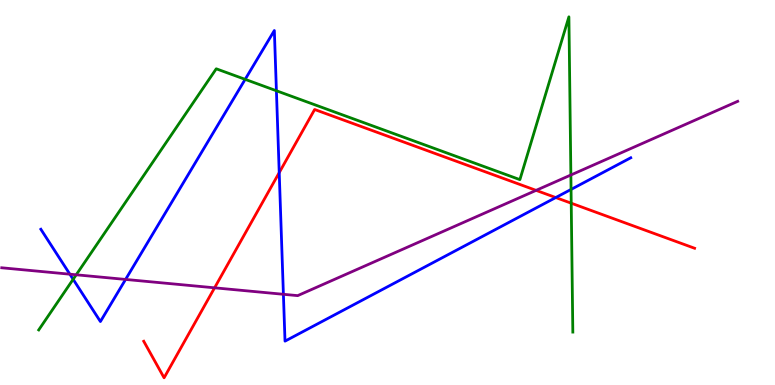[{'lines': ['blue', 'red'], 'intersections': [{'x': 3.6, 'y': 5.52}, {'x': 7.17, 'y': 4.87}]}, {'lines': ['green', 'red'], 'intersections': [{'x': 7.37, 'y': 4.72}]}, {'lines': ['purple', 'red'], 'intersections': [{'x': 2.77, 'y': 2.52}, {'x': 6.92, 'y': 5.06}]}, {'lines': ['blue', 'green'], 'intersections': [{'x': 0.944, 'y': 2.75}, {'x': 3.16, 'y': 7.94}, {'x': 3.57, 'y': 7.64}, {'x': 7.37, 'y': 5.08}]}, {'lines': ['blue', 'purple'], 'intersections': [{'x': 0.901, 'y': 2.88}, {'x': 1.62, 'y': 2.74}, {'x': 3.66, 'y': 2.36}]}, {'lines': ['green', 'purple'], 'intersections': [{'x': 0.983, 'y': 2.86}, {'x': 7.37, 'y': 5.45}]}]